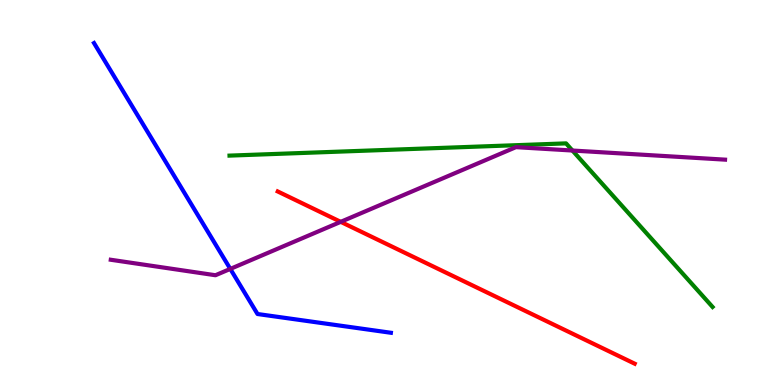[{'lines': ['blue', 'red'], 'intersections': []}, {'lines': ['green', 'red'], 'intersections': []}, {'lines': ['purple', 'red'], 'intersections': [{'x': 4.4, 'y': 4.24}]}, {'lines': ['blue', 'green'], 'intersections': []}, {'lines': ['blue', 'purple'], 'intersections': [{'x': 2.97, 'y': 3.02}]}, {'lines': ['green', 'purple'], 'intersections': [{'x': 7.39, 'y': 6.09}]}]